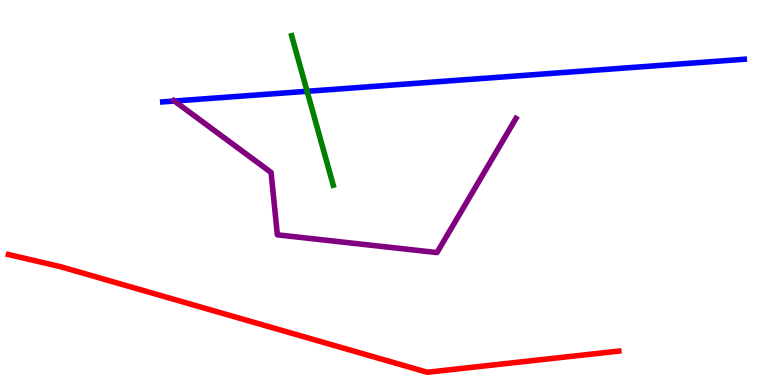[{'lines': ['blue', 'red'], 'intersections': []}, {'lines': ['green', 'red'], 'intersections': []}, {'lines': ['purple', 'red'], 'intersections': []}, {'lines': ['blue', 'green'], 'intersections': [{'x': 3.96, 'y': 7.63}]}, {'lines': ['blue', 'purple'], 'intersections': [{'x': 2.25, 'y': 7.38}]}, {'lines': ['green', 'purple'], 'intersections': []}]